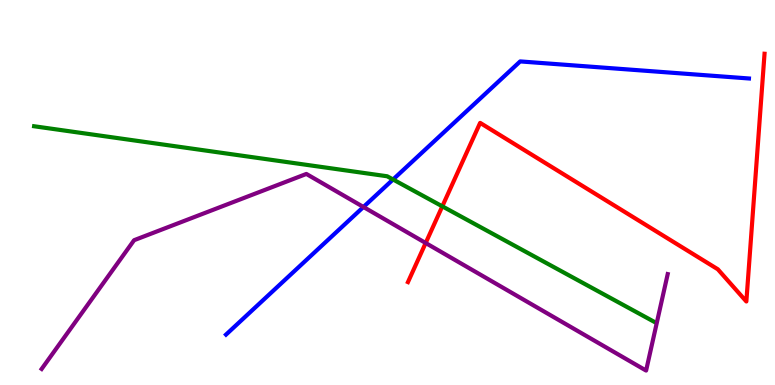[{'lines': ['blue', 'red'], 'intersections': []}, {'lines': ['green', 'red'], 'intersections': [{'x': 5.71, 'y': 4.64}]}, {'lines': ['purple', 'red'], 'intersections': [{'x': 5.49, 'y': 3.69}]}, {'lines': ['blue', 'green'], 'intersections': [{'x': 5.07, 'y': 5.34}]}, {'lines': ['blue', 'purple'], 'intersections': [{'x': 4.69, 'y': 4.62}]}, {'lines': ['green', 'purple'], 'intersections': []}]